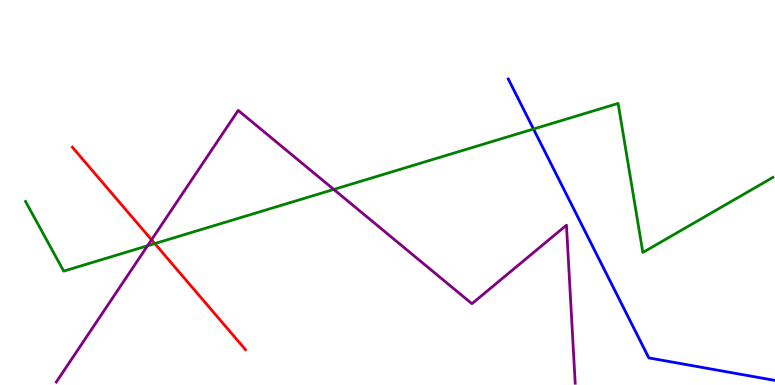[{'lines': ['blue', 'red'], 'intersections': []}, {'lines': ['green', 'red'], 'intersections': [{'x': 2.0, 'y': 3.67}]}, {'lines': ['purple', 'red'], 'intersections': [{'x': 1.96, 'y': 3.77}]}, {'lines': ['blue', 'green'], 'intersections': [{'x': 6.88, 'y': 6.65}]}, {'lines': ['blue', 'purple'], 'intersections': []}, {'lines': ['green', 'purple'], 'intersections': [{'x': 1.9, 'y': 3.62}, {'x': 4.31, 'y': 5.08}]}]